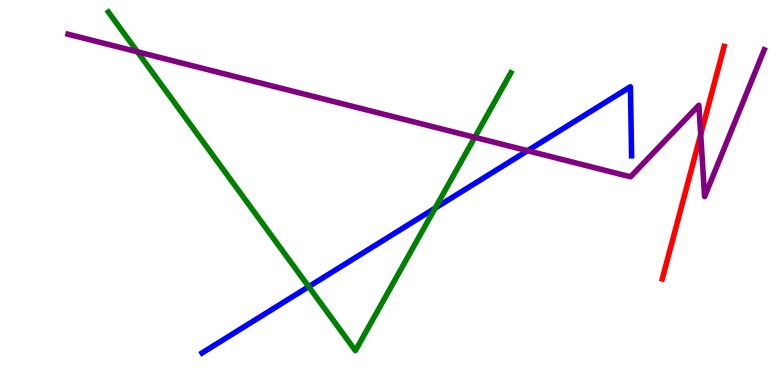[{'lines': ['blue', 'red'], 'intersections': []}, {'lines': ['green', 'red'], 'intersections': []}, {'lines': ['purple', 'red'], 'intersections': [{'x': 9.04, 'y': 6.51}]}, {'lines': ['blue', 'green'], 'intersections': [{'x': 3.98, 'y': 2.55}, {'x': 5.62, 'y': 4.59}]}, {'lines': ['blue', 'purple'], 'intersections': [{'x': 6.81, 'y': 6.09}]}, {'lines': ['green', 'purple'], 'intersections': [{'x': 1.77, 'y': 8.65}, {'x': 6.13, 'y': 6.43}]}]